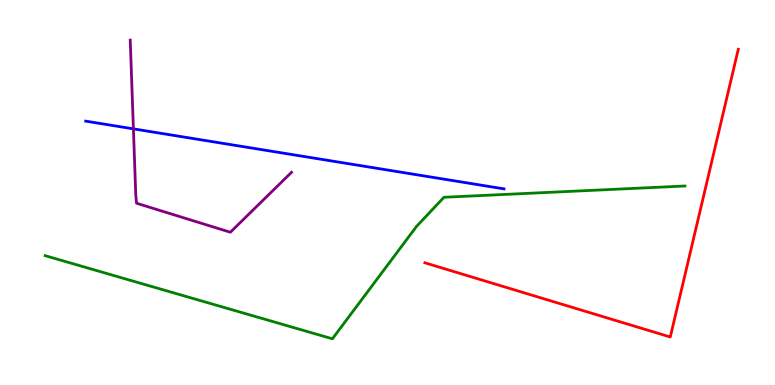[{'lines': ['blue', 'red'], 'intersections': []}, {'lines': ['green', 'red'], 'intersections': []}, {'lines': ['purple', 'red'], 'intersections': []}, {'lines': ['blue', 'green'], 'intersections': []}, {'lines': ['blue', 'purple'], 'intersections': [{'x': 1.72, 'y': 6.65}]}, {'lines': ['green', 'purple'], 'intersections': []}]